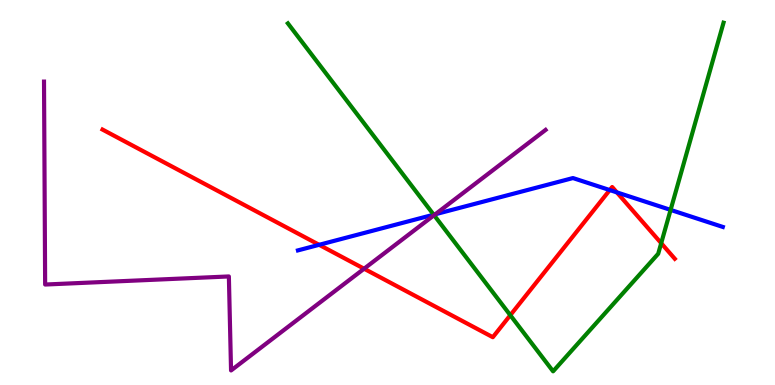[{'lines': ['blue', 'red'], 'intersections': [{'x': 4.12, 'y': 3.64}, {'x': 7.87, 'y': 5.06}, {'x': 7.96, 'y': 5.0}]}, {'lines': ['green', 'red'], 'intersections': [{'x': 6.58, 'y': 1.81}, {'x': 8.53, 'y': 3.68}]}, {'lines': ['purple', 'red'], 'intersections': [{'x': 4.7, 'y': 3.02}]}, {'lines': ['blue', 'green'], 'intersections': [{'x': 5.6, 'y': 4.42}, {'x': 8.65, 'y': 4.55}]}, {'lines': ['blue', 'purple'], 'intersections': [{'x': 5.62, 'y': 4.43}]}, {'lines': ['green', 'purple'], 'intersections': [{'x': 5.6, 'y': 4.41}]}]